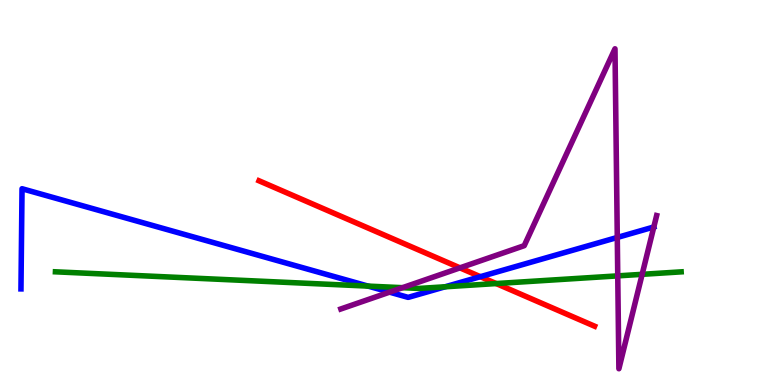[{'lines': ['blue', 'red'], 'intersections': [{'x': 6.2, 'y': 2.81}]}, {'lines': ['green', 'red'], 'intersections': [{'x': 6.4, 'y': 2.63}]}, {'lines': ['purple', 'red'], 'intersections': [{'x': 5.93, 'y': 3.04}]}, {'lines': ['blue', 'green'], 'intersections': [{'x': 4.75, 'y': 2.57}, {'x': 5.74, 'y': 2.55}]}, {'lines': ['blue', 'purple'], 'intersections': [{'x': 5.03, 'y': 2.41}, {'x': 7.97, 'y': 3.83}, {'x': 8.44, 'y': 4.1}]}, {'lines': ['green', 'purple'], 'intersections': [{'x': 5.19, 'y': 2.53}, {'x': 7.97, 'y': 2.83}, {'x': 8.29, 'y': 2.87}]}]